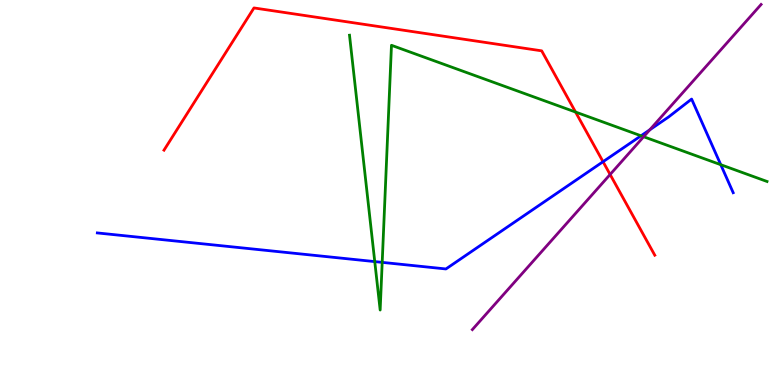[{'lines': ['blue', 'red'], 'intersections': [{'x': 7.78, 'y': 5.8}]}, {'lines': ['green', 'red'], 'intersections': [{'x': 7.43, 'y': 7.09}]}, {'lines': ['purple', 'red'], 'intersections': [{'x': 7.87, 'y': 5.47}]}, {'lines': ['blue', 'green'], 'intersections': [{'x': 4.84, 'y': 3.21}, {'x': 4.93, 'y': 3.19}, {'x': 8.27, 'y': 6.47}, {'x': 9.3, 'y': 5.72}]}, {'lines': ['blue', 'purple'], 'intersections': [{'x': 8.38, 'y': 6.63}]}, {'lines': ['green', 'purple'], 'intersections': [{'x': 8.31, 'y': 6.45}]}]